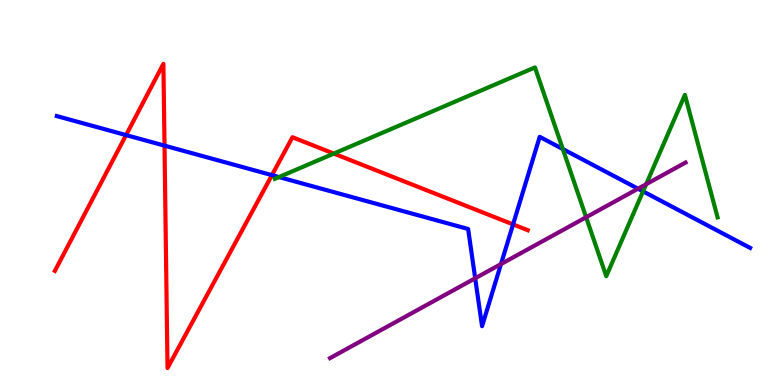[{'lines': ['blue', 'red'], 'intersections': [{'x': 1.63, 'y': 6.49}, {'x': 2.12, 'y': 6.22}, {'x': 3.51, 'y': 5.45}, {'x': 6.62, 'y': 4.17}]}, {'lines': ['green', 'red'], 'intersections': [{'x': 4.31, 'y': 6.01}]}, {'lines': ['purple', 'red'], 'intersections': []}, {'lines': ['blue', 'green'], 'intersections': [{'x': 3.6, 'y': 5.4}, {'x': 7.26, 'y': 6.13}, {'x': 8.3, 'y': 5.03}]}, {'lines': ['blue', 'purple'], 'intersections': [{'x': 6.13, 'y': 2.77}, {'x': 6.46, 'y': 3.14}, {'x': 8.23, 'y': 5.1}]}, {'lines': ['green', 'purple'], 'intersections': [{'x': 7.56, 'y': 4.36}, {'x': 8.34, 'y': 5.21}]}]